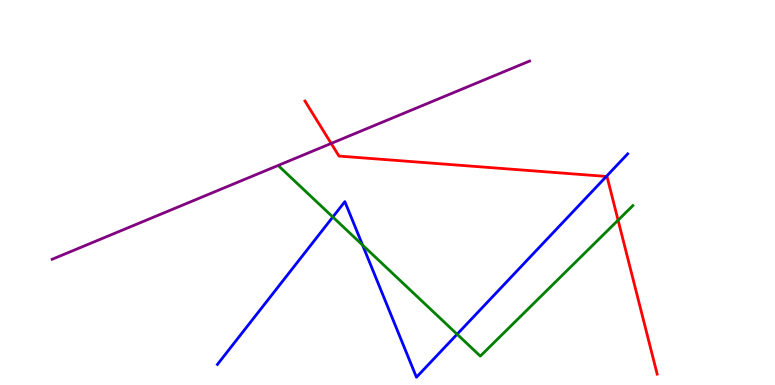[{'lines': ['blue', 'red'], 'intersections': [{'x': 7.82, 'y': 5.42}]}, {'lines': ['green', 'red'], 'intersections': [{'x': 7.98, 'y': 4.28}]}, {'lines': ['purple', 'red'], 'intersections': [{'x': 4.27, 'y': 6.27}]}, {'lines': ['blue', 'green'], 'intersections': [{'x': 4.29, 'y': 4.36}, {'x': 4.68, 'y': 3.63}, {'x': 5.9, 'y': 1.32}]}, {'lines': ['blue', 'purple'], 'intersections': []}, {'lines': ['green', 'purple'], 'intersections': []}]